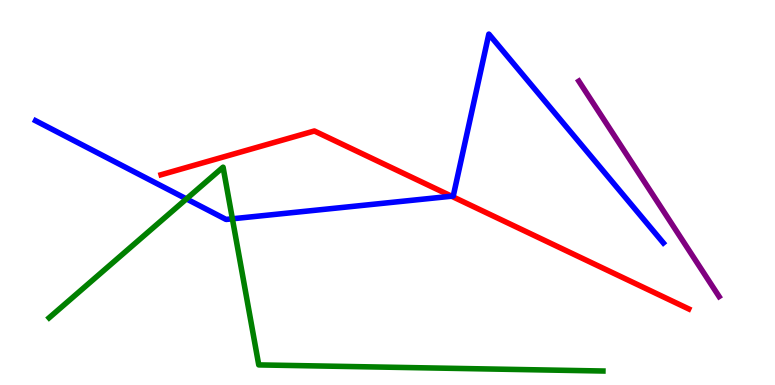[{'lines': ['blue', 'red'], 'intersections': [{'x': 5.83, 'y': 4.9}]}, {'lines': ['green', 'red'], 'intersections': []}, {'lines': ['purple', 'red'], 'intersections': []}, {'lines': ['blue', 'green'], 'intersections': [{'x': 2.41, 'y': 4.83}, {'x': 3.0, 'y': 4.32}]}, {'lines': ['blue', 'purple'], 'intersections': []}, {'lines': ['green', 'purple'], 'intersections': []}]